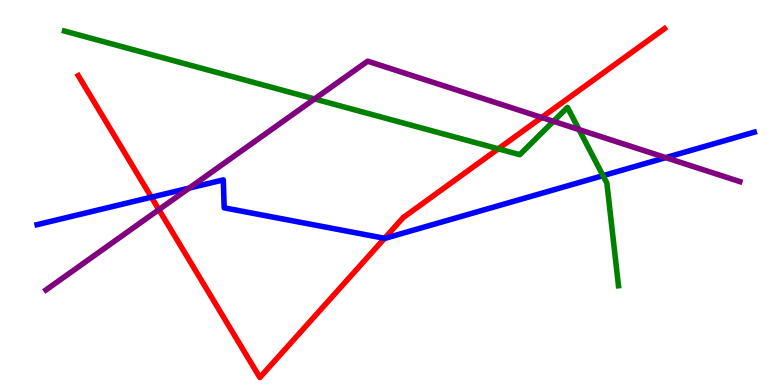[{'lines': ['blue', 'red'], 'intersections': [{'x': 1.95, 'y': 4.88}, {'x': 4.96, 'y': 3.81}]}, {'lines': ['green', 'red'], 'intersections': [{'x': 6.43, 'y': 6.13}]}, {'lines': ['purple', 'red'], 'intersections': [{'x': 2.05, 'y': 4.55}, {'x': 6.99, 'y': 6.95}]}, {'lines': ['blue', 'green'], 'intersections': [{'x': 7.78, 'y': 5.44}]}, {'lines': ['blue', 'purple'], 'intersections': [{'x': 2.44, 'y': 5.11}, {'x': 8.59, 'y': 5.91}]}, {'lines': ['green', 'purple'], 'intersections': [{'x': 4.06, 'y': 7.43}, {'x': 7.14, 'y': 6.85}, {'x': 7.47, 'y': 6.63}]}]